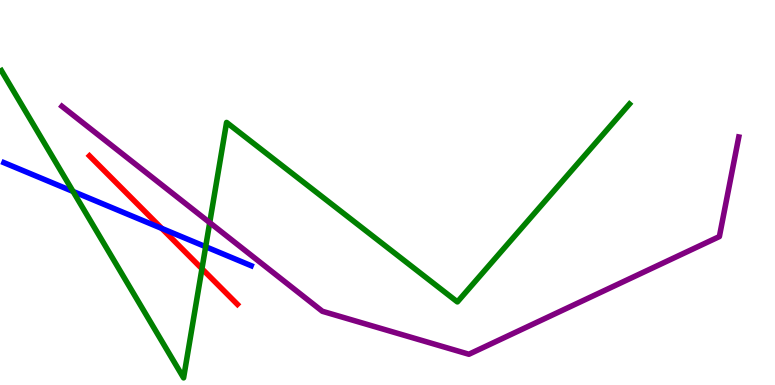[{'lines': ['blue', 'red'], 'intersections': [{'x': 2.09, 'y': 4.07}]}, {'lines': ['green', 'red'], 'intersections': [{'x': 2.61, 'y': 3.02}]}, {'lines': ['purple', 'red'], 'intersections': []}, {'lines': ['blue', 'green'], 'intersections': [{'x': 0.943, 'y': 5.03}, {'x': 2.65, 'y': 3.59}]}, {'lines': ['blue', 'purple'], 'intersections': []}, {'lines': ['green', 'purple'], 'intersections': [{'x': 2.71, 'y': 4.22}]}]